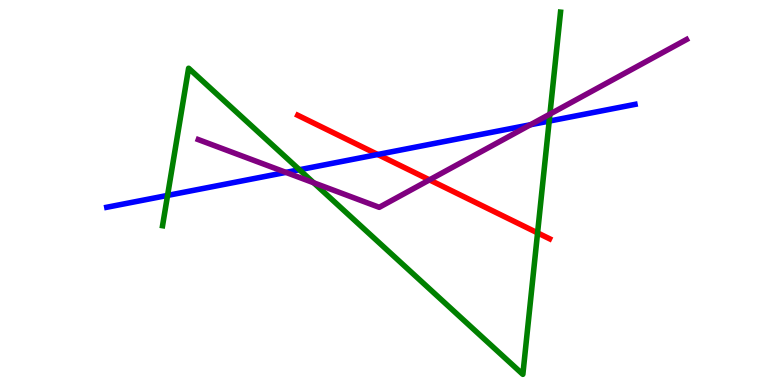[{'lines': ['blue', 'red'], 'intersections': [{'x': 4.87, 'y': 5.99}]}, {'lines': ['green', 'red'], 'intersections': [{'x': 6.94, 'y': 3.95}]}, {'lines': ['purple', 'red'], 'intersections': [{'x': 5.54, 'y': 5.33}]}, {'lines': ['blue', 'green'], 'intersections': [{'x': 2.16, 'y': 4.92}, {'x': 3.86, 'y': 5.59}, {'x': 7.09, 'y': 6.85}]}, {'lines': ['blue', 'purple'], 'intersections': [{'x': 3.69, 'y': 5.52}, {'x': 6.84, 'y': 6.76}]}, {'lines': ['green', 'purple'], 'intersections': [{'x': 4.05, 'y': 5.25}, {'x': 7.1, 'y': 7.04}]}]